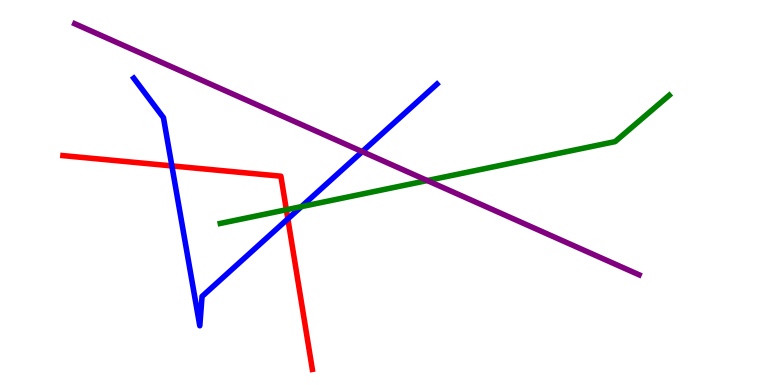[{'lines': ['blue', 'red'], 'intersections': [{'x': 2.22, 'y': 5.69}, {'x': 3.71, 'y': 4.31}]}, {'lines': ['green', 'red'], 'intersections': [{'x': 3.69, 'y': 4.55}]}, {'lines': ['purple', 'red'], 'intersections': []}, {'lines': ['blue', 'green'], 'intersections': [{'x': 3.89, 'y': 4.63}]}, {'lines': ['blue', 'purple'], 'intersections': [{'x': 4.67, 'y': 6.06}]}, {'lines': ['green', 'purple'], 'intersections': [{'x': 5.51, 'y': 5.31}]}]